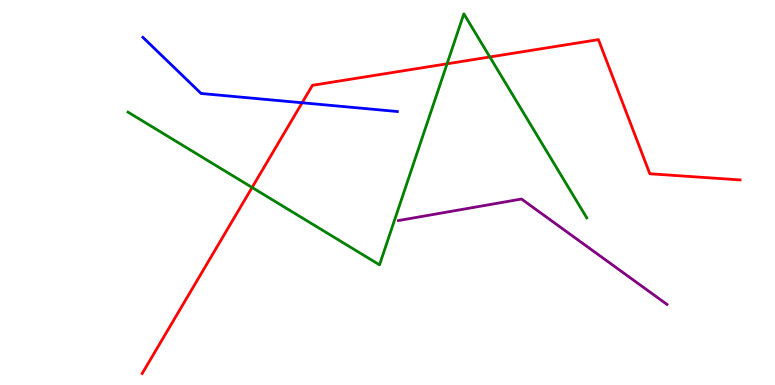[{'lines': ['blue', 'red'], 'intersections': [{'x': 3.9, 'y': 7.33}]}, {'lines': ['green', 'red'], 'intersections': [{'x': 3.25, 'y': 5.13}, {'x': 5.77, 'y': 8.34}, {'x': 6.32, 'y': 8.52}]}, {'lines': ['purple', 'red'], 'intersections': []}, {'lines': ['blue', 'green'], 'intersections': []}, {'lines': ['blue', 'purple'], 'intersections': []}, {'lines': ['green', 'purple'], 'intersections': []}]